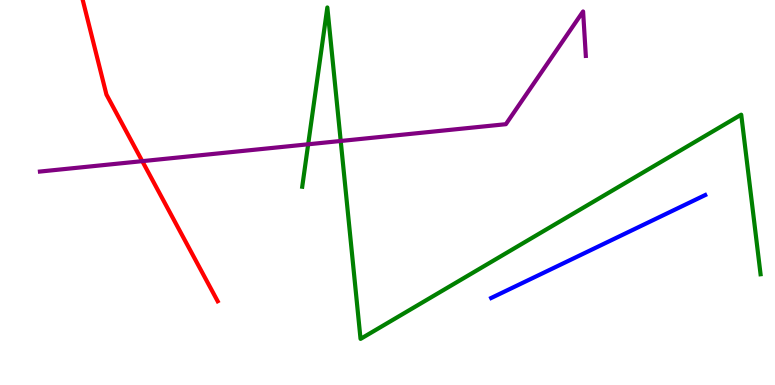[{'lines': ['blue', 'red'], 'intersections': []}, {'lines': ['green', 'red'], 'intersections': []}, {'lines': ['purple', 'red'], 'intersections': [{'x': 1.84, 'y': 5.81}]}, {'lines': ['blue', 'green'], 'intersections': []}, {'lines': ['blue', 'purple'], 'intersections': []}, {'lines': ['green', 'purple'], 'intersections': [{'x': 3.98, 'y': 6.25}, {'x': 4.4, 'y': 6.34}]}]